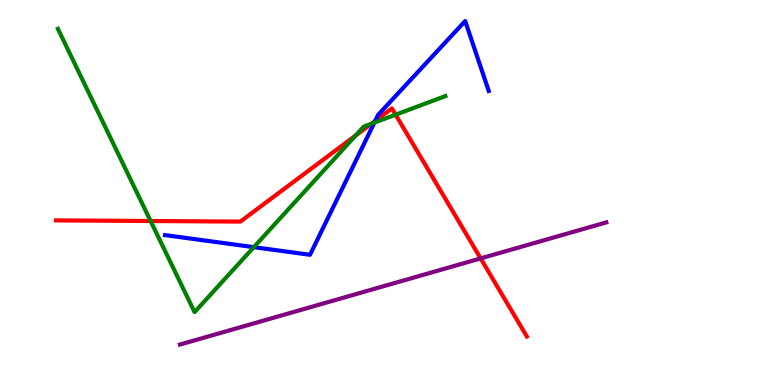[{'lines': ['blue', 'red'], 'intersections': [{'x': 4.84, 'y': 6.86}]}, {'lines': ['green', 'red'], 'intersections': [{'x': 1.94, 'y': 4.26}, {'x': 4.59, 'y': 6.48}, {'x': 4.79, 'y': 6.78}, {'x': 5.1, 'y': 7.02}]}, {'lines': ['purple', 'red'], 'intersections': [{'x': 6.2, 'y': 3.29}]}, {'lines': ['blue', 'green'], 'intersections': [{'x': 3.28, 'y': 3.58}, {'x': 4.83, 'y': 6.81}]}, {'lines': ['blue', 'purple'], 'intersections': []}, {'lines': ['green', 'purple'], 'intersections': []}]